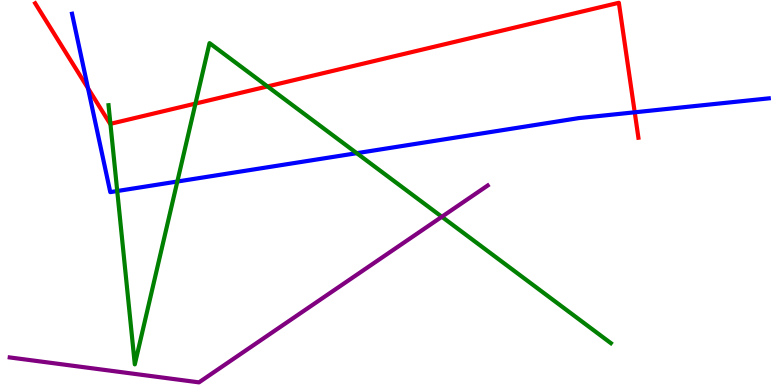[{'lines': ['blue', 'red'], 'intersections': [{'x': 1.14, 'y': 7.71}, {'x': 8.19, 'y': 7.08}]}, {'lines': ['green', 'red'], 'intersections': [{'x': 1.42, 'y': 6.78}, {'x': 2.52, 'y': 7.31}, {'x': 3.45, 'y': 7.75}]}, {'lines': ['purple', 'red'], 'intersections': []}, {'lines': ['blue', 'green'], 'intersections': [{'x': 1.51, 'y': 5.04}, {'x': 2.29, 'y': 5.28}, {'x': 4.6, 'y': 6.02}]}, {'lines': ['blue', 'purple'], 'intersections': []}, {'lines': ['green', 'purple'], 'intersections': [{'x': 5.7, 'y': 4.37}]}]